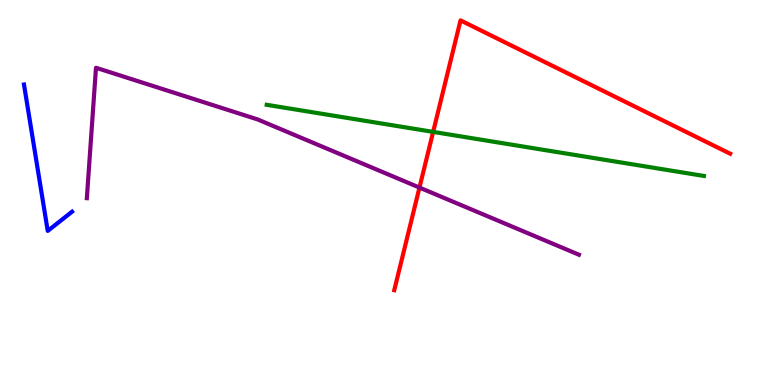[{'lines': ['blue', 'red'], 'intersections': []}, {'lines': ['green', 'red'], 'intersections': [{'x': 5.59, 'y': 6.57}]}, {'lines': ['purple', 'red'], 'intersections': [{'x': 5.41, 'y': 5.13}]}, {'lines': ['blue', 'green'], 'intersections': []}, {'lines': ['blue', 'purple'], 'intersections': []}, {'lines': ['green', 'purple'], 'intersections': []}]